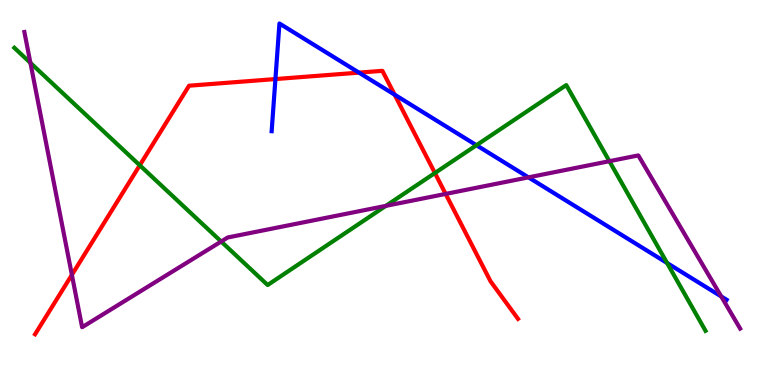[{'lines': ['blue', 'red'], 'intersections': [{'x': 3.55, 'y': 7.95}, {'x': 4.63, 'y': 8.11}, {'x': 5.09, 'y': 7.54}]}, {'lines': ['green', 'red'], 'intersections': [{'x': 1.8, 'y': 5.71}, {'x': 5.61, 'y': 5.51}]}, {'lines': ['purple', 'red'], 'intersections': [{'x': 0.927, 'y': 2.86}, {'x': 5.75, 'y': 4.96}]}, {'lines': ['blue', 'green'], 'intersections': [{'x': 6.15, 'y': 6.23}, {'x': 8.61, 'y': 3.17}]}, {'lines': ['blue', 'purple'], 'intersections': [{'x': 6.82, 'y': 5.39}, {'x': 9.31, 'y': 2.3}]}, {'lines': ['green', 'purple'], 'intersections': [{'x': 0.392, 'y': 8.37}, {'x': 2.85, 'y': 3.73}, {'x': 4.98, 'y': 4.65}, {'x': 7.86, 'y': 5.81}]}]